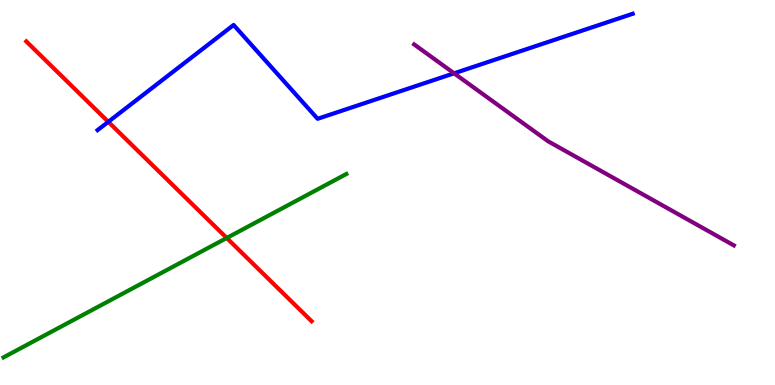[{'lines': ['blue', 'red'], 'intersections': [{'x': 1.4, 'y': 6.84}]}, {'lines': ['green', 'red'], 'intersections': [{'x': 2.93, 'y': 3.82}]}, {'lines': ['purple', 'red'], 'intersections': []}, {'lines': ['blue', 'green'], 'intersections': []}, {'lines': ['blue', 'purple'], 'intersections': [{'x': 5.86, 'y': 8.1}]}, {'lines': ['green', 'purple'], 'intersections': []}]